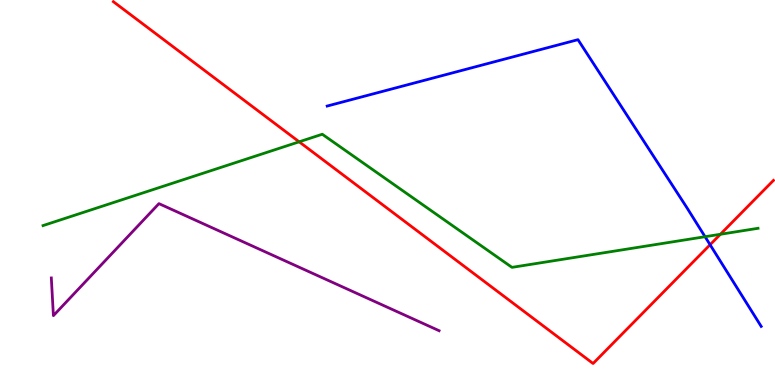[{'lines': ['blue', 'red'], 'intersections': [{'x': 9.16, 'y': 3.64}]}, {'lines': ['green', 'red'], 'intersections': [{'x': 3.86, 'y': 6.32}, {'x': 9.3, 'y': 3.91}]}, {'lines': ['purple', 'red'], 'intersections': []}, {'lines': ['blue', 'green'], 'intersections': [{'x': 9.1, 'y': 3.85}]}, {'lines': ['blue', 'purple'], 'intersections': []}, {'lines': ['green', 'purple'], 'intersections': []}]